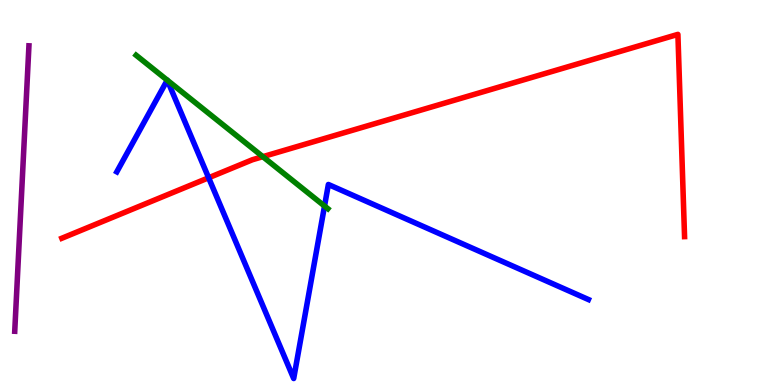[{'lines': ['blue', 'red'], 'intersections': [{'x': 2.69, 'y': 5.38}]}, {'lines': ['green', 'red'], 'intersections': [{'x': 3.39, 'y': 5.93}]}, {'lines': ['purple', 'red'], 'intersections': []}, {'lines': ['blue', 'green'], 'intersections': [{'x': 2.16, 'y': 7.92}, {'x': 2.16, 'y': 7.92}, {'x': 4.19, 'y': 4.65}]}, {'lines': ['blue', 'purple'], 'intersections': []}, {'lines': ['green', 'purple'], 'intersections': []}]